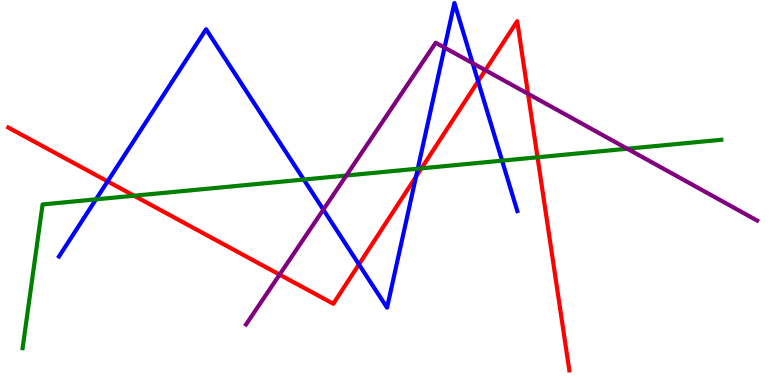[{'lines': ['blue', 'red'], 'intersections': [{'x': 1.39, 'y': 5.29}, {'x': 4.63, 'y': 3.13}, {'x': 5.37, 'y': 5.41}, {'x': 6.17, 'y': 7.89}]}, {'lines': ['green', 'red'], 'intersections': [{'x': 1.73, 'y': 4.92}, {'x': 5.44, 'y': 5.63}, {'x': 6.94, 'y': 5.91}]}, {'lines': ['purple', 'red'], 'intersections': [{'x': 3.61, 'y': 2.87}, {'x': 6.26, 'y': 8.18}, {'x': 6.81, 'y': 7.56}]}, {'lines': ['blue', 'green'], 'intersections': [{'x': 1.24, 'y': 4.82}, {'x': 3.92, 'y': 5.34}, {'x': 5.39, 'y': 5.62}, {'x': 6.48, 'y': 5.83}]}, {'lines': ['blue', 'purple'], 'intersections': [{'x': 4.17, 'y': 4.55}, {'x': 5.74, 'y': 8.76}, {'x': 6.1, 'y': 8.36}]}, {'lines': ['green', 'purple'], 'intersections': [{'x': 4.47, 'y': 5.44}, {'x': 8.09, 'y': 6.14}]}]